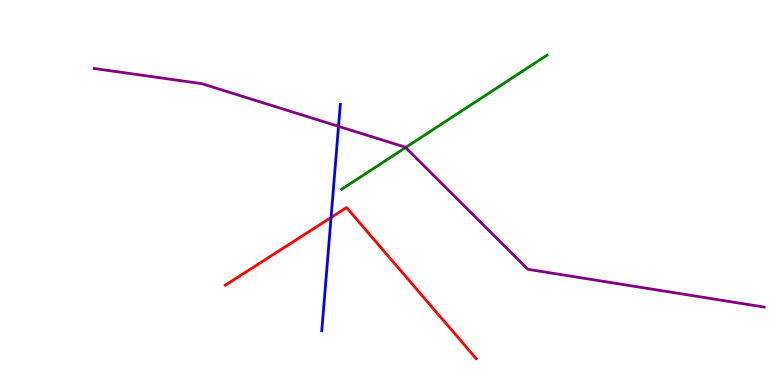[{'lines': ['blue', 'red'], 'intersections': [{'x': 4.27, 'y': 4.35}]}, {'lines': ['green', 'red'], 'intersections': []}, {'lines': ['purple', 'red'], 'intersections': []}, {'lines': ['blue', 'green'], 'intersections': []}, {'lines': ['blue', 'purple'], 'intersections': [{'x': 4.37, 'y': 6.72}]}, {'lines': ['green', 'purple'], 'intersections': [{'x': 5.23, 'y': 6.17}]}]